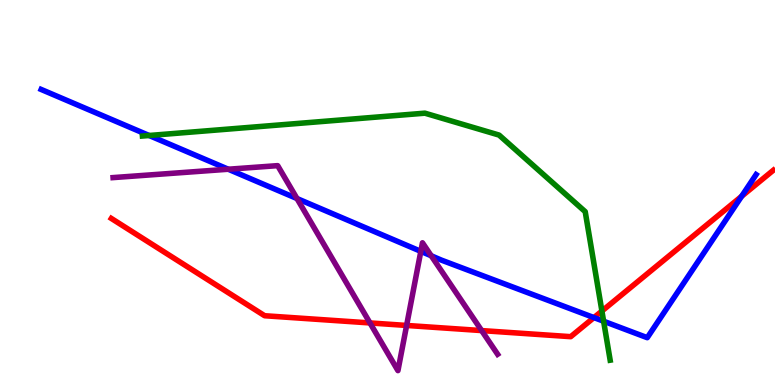[{'lines': ['blue', 'red'], 'intersections': [{'x': 7.66, 'y': 1.75}, {'x': 9.57, 'y': 4.9}]}, {'lines': ['green', 'red'], 'intersections': [{'x': 7.77, 'y': 1.92}]}, {'lines': ['purple', 'red'], 'intersections': [{'x': 4.77, 'y': 1.61}, {'x': 5.25, 'y': 1.55}, {'x': 6.21, 'y': 1.41}]}, {'lines': ['blue', 'green'], 'intersections': [{'x': 1.92, 'y': 6.48}, {'x': 7.79, 'y': 1.66}]}, {'lines': ['blue', 'purple'], 'intersections': [{'x': 2.95, 'y': 5.6}, {'x': 3.83, 'y': 4.84}, {'x': 5.43, 'y': 3.47}, {'x': 5.56, 'y': 3.36}]}, {'lines': ['green', 'purple'], 'intersections': []}]